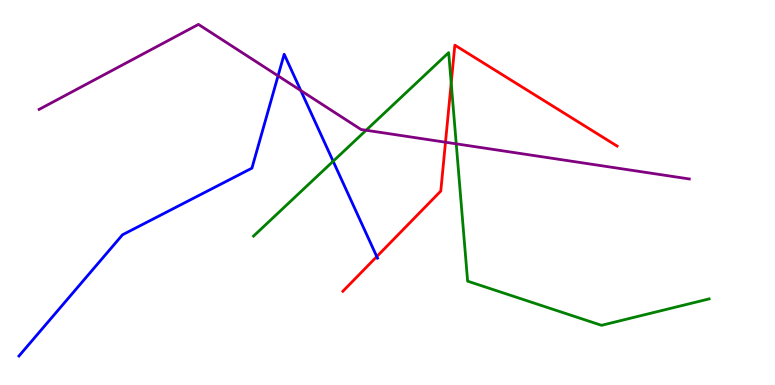[{'lines': ['blue', 'red'], 'intersections': [{'x': 4.86, 'y': 3.34}]}, {'lines': ['green', 'red'], 'intersections': [{'x': 5.82, 'y': 7.84}]}, {'lines': ['purple', 'red'], 'intersections': [{'x': 5.75, 'y': 6.31}]}, {'lines': ['blue', 'green'], 'intersections': [{'x': 4.3, 'y': 5.81}]}, {'lines': ['blue', 'purple'], 'intersections': [{'x': 3.59, 'y': 8.03}, {'x': 3.88, 'y': 7.65}]}, {'lines': ['green', 'purple'], 'intersections': [{'x': 4.72, 'y': 6.62}, {'x': 5.89, 'y': 6.26}]}]